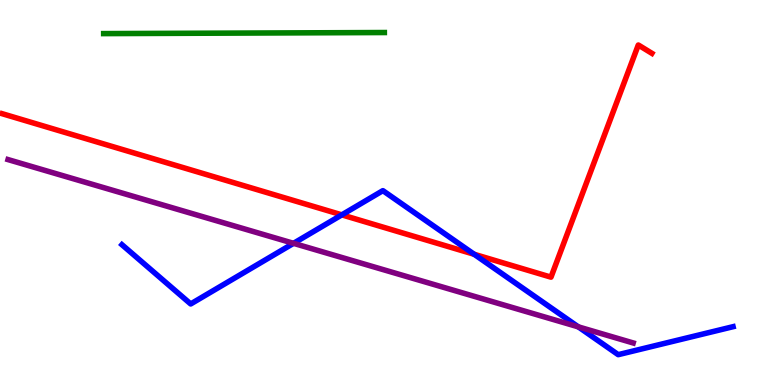[{'lines': ['blue', 'red'], 'intersections': [{'x': 4.41, 'y': 4.42}, {'x': 6.12, 'y': 3.4}]}, {'lines': ['green', 'red'], 'intersections': []}, {'lines': ['purple', 'red'], 'intersections': []}, {'lines': ['blue', 'green'], 'intersections': []}, {'lines': ['blue', 'purple'], 'intersections': [{'x': 3.79, 'y': 3.68}, {'x': 7.46, 'y': 1.51}]}, {'lines': ['green', 'purple'], 'intersections': []}]